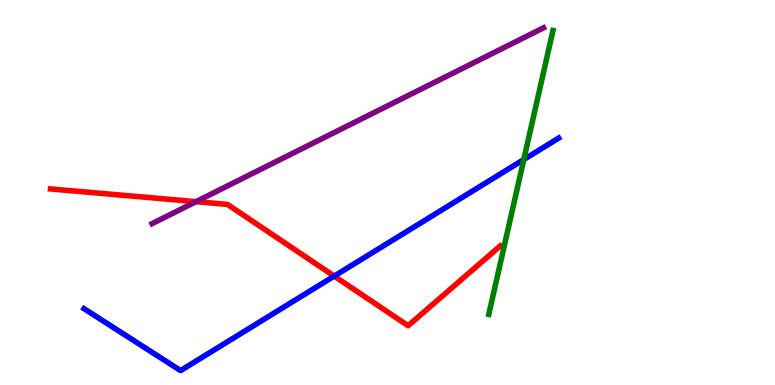[{'lines': ['blue', 'red'], 'intersections': [{'x': 4.31, 'y': 2.83}]}, {'lines': ['green', 'red'], 'intersections': []}, {'lines': ['purple', 'red'], 'intersections': [{'x': 2.53, 'y': 4.76}]}, {'lines': ['blue', 'green'], 'intersections': [{'x': 6.76, 'y': 5.86}]}, {'lines': ['blue', 'purple'], 'intersections': []}, {'lines': ['green', 'purple'], 'intersections': []}]